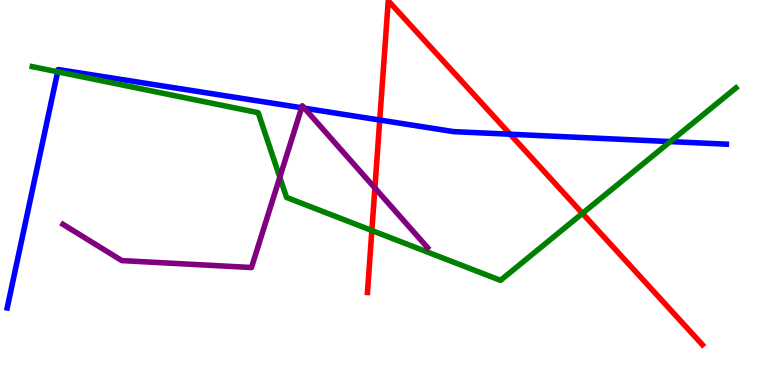[{'lines': ['blue', 'red'], 'intersections': [{'x': 4.9, 'y': 6.88}, {'x': 6.58, 'y': 6.51}]}, {'lines': ['green', 'red'], 'intersections': [{'x': 4.8, 'y': 4.01}, {'x': 7.52, 'y': 4.46}]}, {'lines': ['purple', 'red'], 'intersections': [{'x': 4.84, 'y': 5.12}]}, {'lines': ['blue', 'green'], 'intersections': [{'x': 0.744, 'y': 8.13}, {'x': 8.65, 'y': 6.32}]}, {'lines': ['blue', 'purple'], 'intersections': [{'x': 3.89, 'y': 7.2}, {'x': 3.93, 'y': 7.19}]}, {'lines': ['green', 'purple'], 'intersections': [{'x': 3.61, 'y': 5.4}]}]